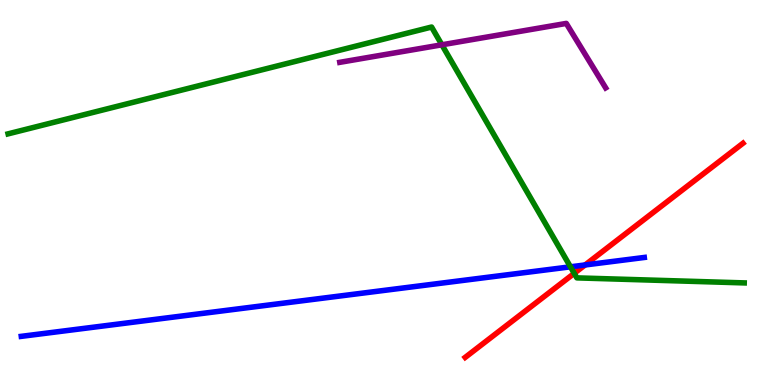[{'lines': ['blue', 'red'], 'intersections': [{'x': 7.55, 'y': 3.12}]}, {'lines': ['green', 'red'], 'intersections': [{'x': 7.41, 'y': 2.9}]}, {'lines': ['purple', 'red'], 'intersections': []}, {'lines': ['blue', 'green'], 'intersections': [{'x': 7.36, 'y': 3.07}]}, {'lines': ['blue', 'purple'], 'intersections': []}, {'lines': ['green', 'purple'], 'intersections': [{'x': 5.7, 'y': 8.84}]}]